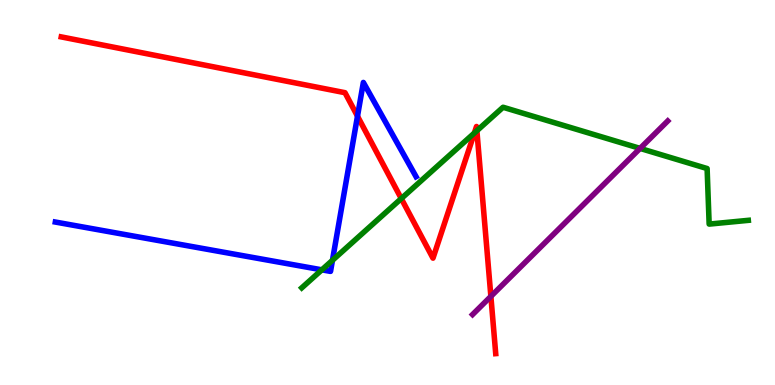[{'lines': ['blue', 'red'], 'intersections': [{'x': 4.61, 'y': 6.98}]}, {'lines': ['green', 'red'], 'intersections': [{'x': 5.18, 'y': 4.84}, {'x': 6.12, 'y': 6.54}, {'x': 6.15, 'y': 6.6}]}, {'lines': ['purple', 'red'], 'intersections': [{'x': 6.33, 'y': 2.3}]}, {'lines': ['blue', 'green'], 'intersections': [{'x': 4.15, 'y': 2.99}, {'x': 4.29, 'y': 3.24}]}, {'lines': ['blue', 'purple'], 'intersections': []}, {'lines': ['green', 'purple'], 'intersections': [{'x': 8.26, 'y': 6.15}]}]